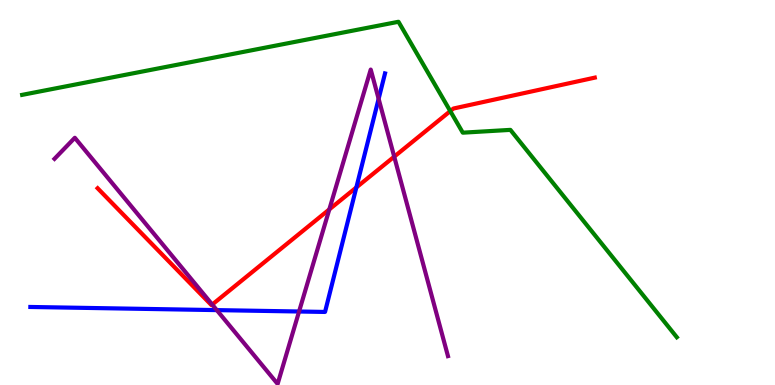[{'lines': ['blue', 'red'], 'intersections': [{'x': 4.6, 'y': 5.13}]}, {'lines': ['green', 'red'], 'intersections': [{'x': 5.81, 'y': 7.11}]}, {'lines': ['purple', 'red'], 'intersections': [{'x': 2.74, 'y': 2.09}, {'x': 4.25, 'y': 4.56}, {'x': 5.09, 'y': 5.93}]}, {'lines': ['blue', 'green'], 'intersections': []}, {'lines': ['blue', 'purple'], 'intersections': [{'x': 2.8, 'y': 1.95}, {'x': 3.86, 'y': 1.91}, {'x': 4.89, 'y': 7.43}]}, {'lines': ['green', 'purple'], 'intersections': []}]